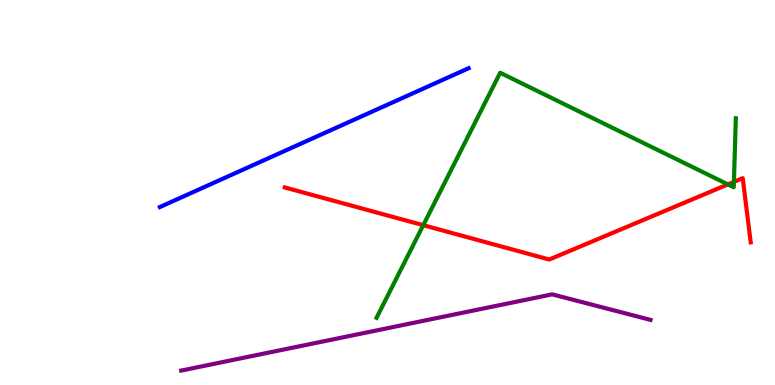[{'lines': ['blue', 'red'], 'intersections': []}, {'lines': ['green', 'red'], 'intersections': [{'x': 5.46, 'y': 4.15}, {'x': 9.39, 'y': 5.21}, {'x': 9.47, 'y': 5.28}]}, {'lines': ['purple', 'red'], 'intersections': []}, {'lines': ['blue', 'green'], 'intersections': []}, {'lines': ['blue', 'purple'], 'intersections': []}, {'lines': ['green', 'purple'], 'intersections': []}]